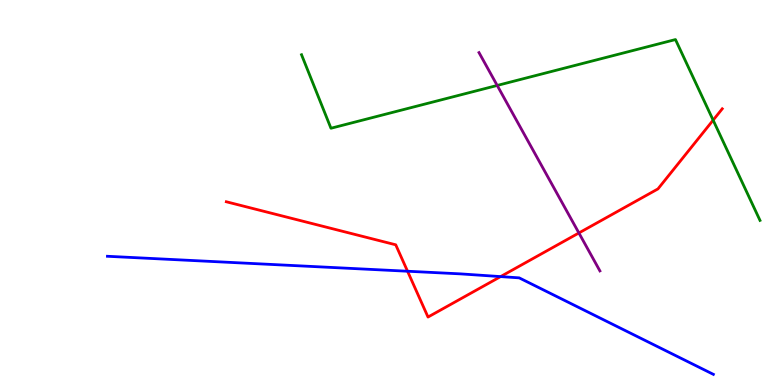[{'lines': ['blue', 'red'], 'intersections': [{'x': 5.26, 'y': 2.95}, {'x': 6.46, 'y': 2.82}]}, {'lines': ['green', 'red'], 'intersections': [{'x': 9.2, 'y': 6.88}]}, {'lines': ['purple', 'red'], 'intersections': [{'x': 7.47, 'y': 3.95}]}, {'lines': ['blue', 'green'], 'intersections': []}, {'lines': ['blue', 'purple'], 'intersections': []}, {'lines': ['green', 'purple'], 'intersections': [{'x': 6.42, 'y': 7.78}]}]